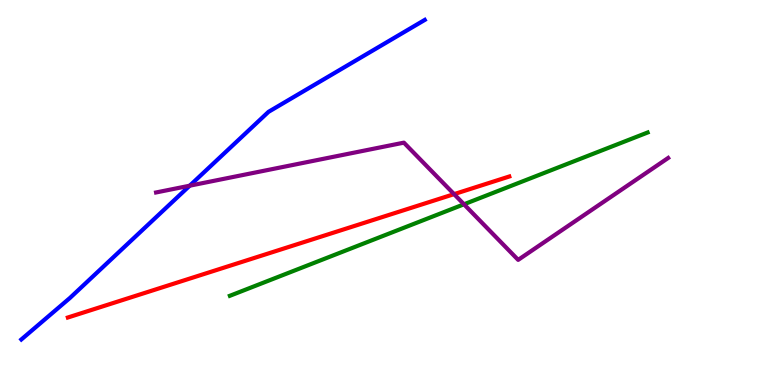[{'lines': ['blue', 'red'], 'intersections': []}, {'lines': ['green', 'red'], 'intersections': []}, {'lines': ['purple', 'red'], 'intersections': [{'x': 5.86, 'y': 4.96}]}, {'lines': ['blue', 'green'], 'intersections': []}, {'lines': ['blue', 'purple'], 'intersections': [{'x': 2.45, 'y': 5.18}]}, {'lines': ['green', 'purple'], 'intersections': [{'x': 5.99, 'y': 4.69}]}]